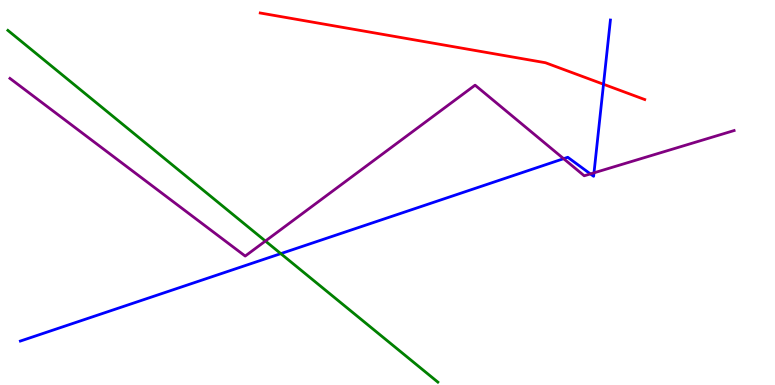[{'lines': ['blue', 'red'], 'intersections': [{'x': 7.79, 'y': 7.81}]}, {'lines': ['green', 'red'], 'intersections': []}, {'lines': ['purple', 'red'], 'intersections': []}, {'lines': ['blue', 'green'], 'intersections': [{'x': 3.62, 'y': 3.41}]}, {'lines': ['blue', 'purple'], 'intersections': [{'x': 7.27, 'y': 5.88}, {'x': 7.62, 'y': 5.48}, {'x': 7.66, 'y': 5.51}]}, {'lines': ['green', 'purple'], 'intersections': [{'x': 3.42, 'y': 3.74}]}]